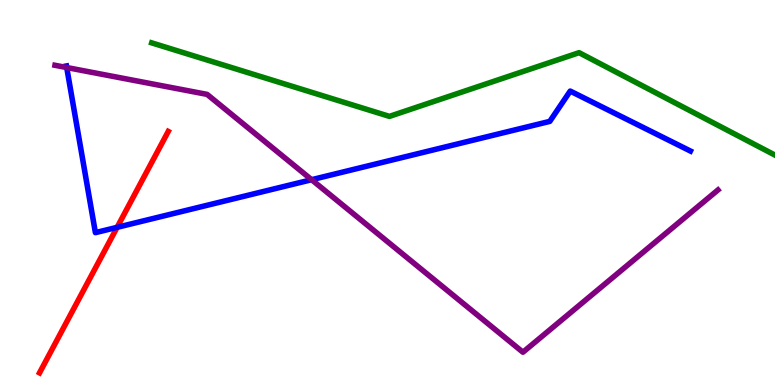[{'lines': ['blue', 'red'], 'intersections': [{'x': 1.51, 'y': 4.1}]}, {'lines': ['green', 'red'], 'intersections': []}, {'lines': ['purple', 'red'], 'intersections': []}, {'lines': ['blue', 'green'], 'intersections': []}, {'lines': ['blue', 'purple'], 'intersections': [{'x': 0.861, 'y': 8.25}, {'x': 4.02, 'y': 5.33}]}, {'lines': ['green', 'purple'], 'intersections': []}]